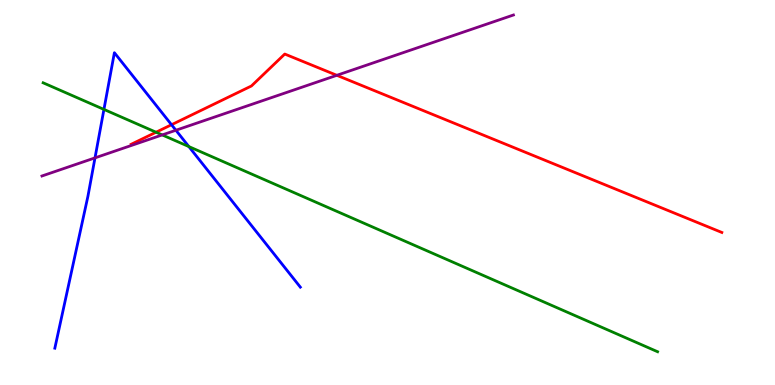[{'lines': ['blue', 'red'], 'intersections': [{'x': 2.21, 'y': 6.76}]}, {'lines': ['green', 'red'], 'intersections': [{'x': 2.01, 'y': 6.57}]}, {'lines': ['purple', 'red'], 'intersections': [{'x': 4.35, 'y': 8.04}]}, {'lines': ['blue', 'green'], 'intersections': [{'x': 1.34, 'y': 7.16}, {'x': 2.44, 'y': 6.19}]}, {'lines': ['blue', 'purple'], 'intersections': [{'x': 1.23, 'y': 5.9}, {'x': 2.27, 'y': 6.62}]}, {'lines': ['green', 'purple'], 'intersections': [{'x': 2.09, 'y': 6.5}]}]